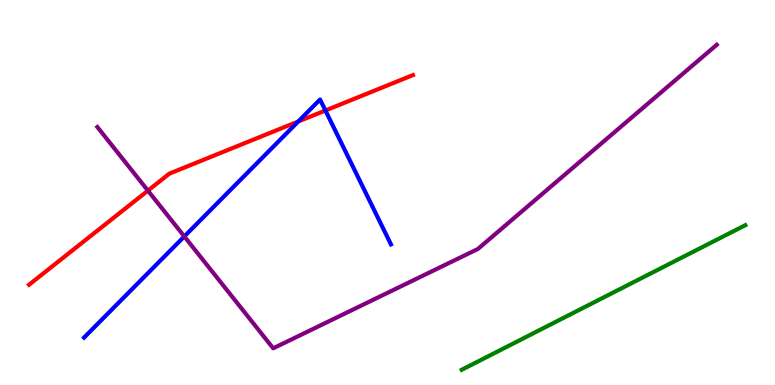[{'lines': ['blue', 'red'], 'intersections': [{'x': 3.85, 'y': 6.84}, {'x': 4.2, 'y': 7.13}]}, {'lines': ['green', 'red'], 'intersections': []}, {'lines': ['purple', 'red'], 'intersections': [{'x': 1.91, 'y': 5.05}]}, {'lines': ['blue', 'green'], 'intersections': []}, {'lines': ['blue', 'purple'], 'intersections': [{'x': 2.38, 'y': 3.86}]}, {'lines': ['green', 'purple'], 'intersections': []}]